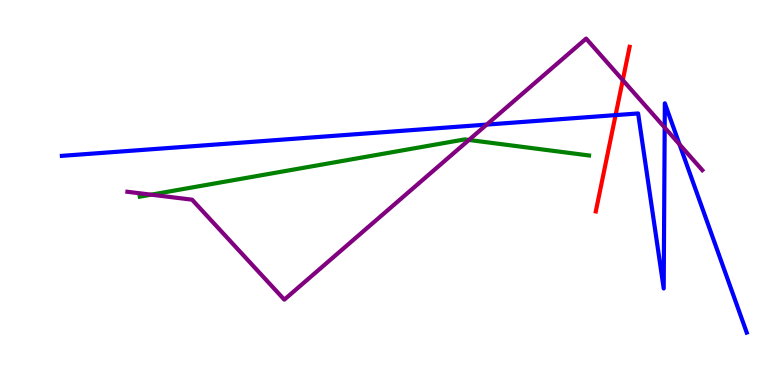[{'lines': ['blue', 'red'], 'intersections': [{'x': 7.94, 'y': 7.01}]}, {'lines': ['green', 'red'], 'intersections': []}, {'lines': ['purple', 'red'], 'intersections': [{'x': 8.04, 'y': 7.92}]}, {'lines': ['blue', 'green'], 'intersections': []}, {'lines': ['blue', 'purple'], 'intersections': [{'x': 6.28, 'y': 6.76}, {'x': 8.58, 'y': 6.69}, {'x': 8.77, 'y': 6.25}]}, {'lines': ['green', 'purple'], 'intersections': [{'x': 1.95, 'y': 4.94}, {'x': 6.05, 'y': 6.36}]}]